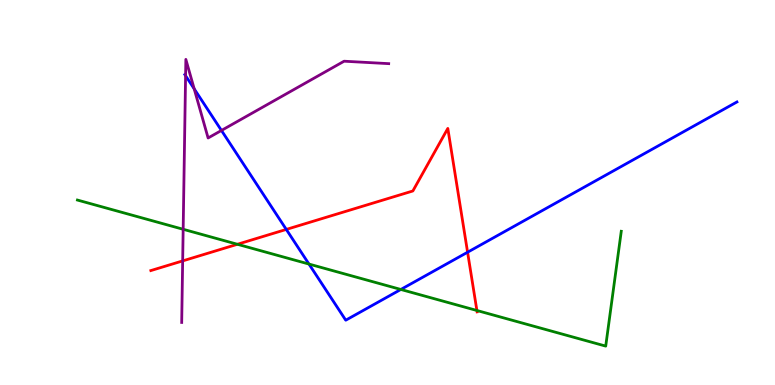[{'lines': ['blue', 'red'], 'intersections': [{'x': 3.69, 'y': 4.04}, {'x': 6.03, 'y': 3.45}]}, {'lines': ['green', 'red'], 'intersections': [{'x': 3.06, 'y': 3.66}, {'x': 6.15, 'y': 1.94}]}, {'lines': ['purple', 'red'], 'intersections': [{'x': 2.36, 'y': 3.22}]}, {'lines': ['blue', 'green'], 'intersections': [{'x': 3.99, 'y': 3.14}, {'x': 5.17, 'y': 2.48}]}, {'lines': ['blue', 'purple'], 'intersections': [{'x': 2.39, 'y': 8.03}, {'x': 2.51, 'y': 7.69}, {'x': 2.86, 'y': 6.61}]}, {'lines': ['green', 'purple'], 'intersections': [{'x': 2.36, 'y': 4.04}]}]